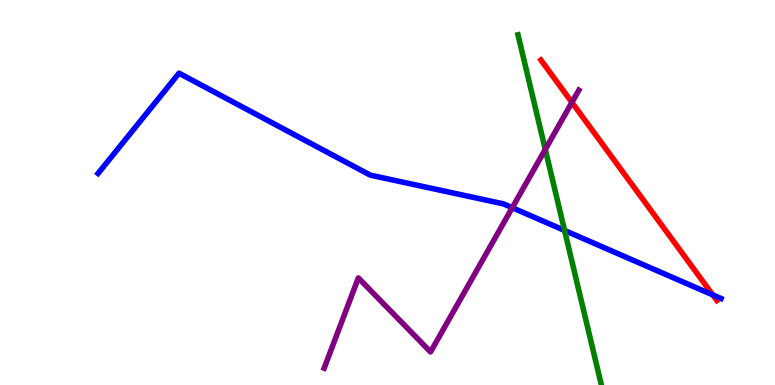[{'lines': ['blue', 'red'], 'intersections': [{'x': 9.2, 'y': 2.34}]}, {'lines': ['green', 'red'], 'intersections': []}, {'lines': ['purple', 'red'], 'intersections': [{'x': 7.38, 'y': 7.34}]}, {'lines': ['blue', 'green'], 'intersections': [{'x': 7.28, 'y': 4.01}]}, {'lines': ['blue', 'purple'], 'intersections': [{'x': 6.61, 'y': 4.6}]}, {'lines': ['green', 'purple'], 'intersections': [{'x': 7.04, 'y': 6.12}]}]